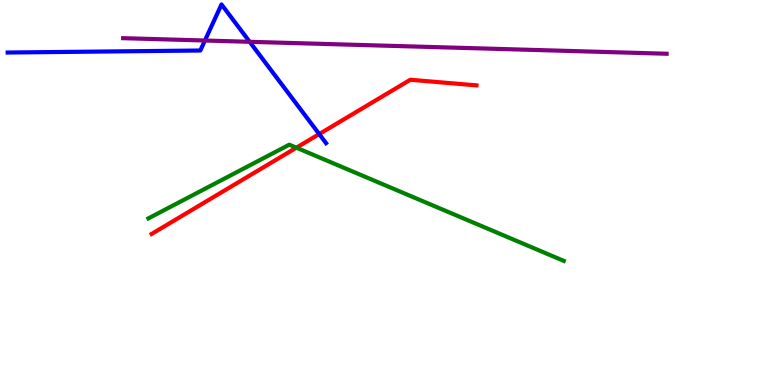[{'lines': ['blue', 'red'], 'intersections': [{'x': 4.12, 'y': 6.52}]}, {'lines': ['green', 'red'], 'intersections': [{'x': 3.82, 'y': 6.16}]}, {'lines': ['purple', 'red'], 'intersections': []}, {'lines': ['blue', 'green'], 'intersections': []}, {'lines': ['blue', 'purple'], 'intersections': [{'x': 2.64, 'y': 8.95}, {'x': 3.22, 'y': 8.91}]}, {'lines': ['green', 'purple'], 'intersections': []}]